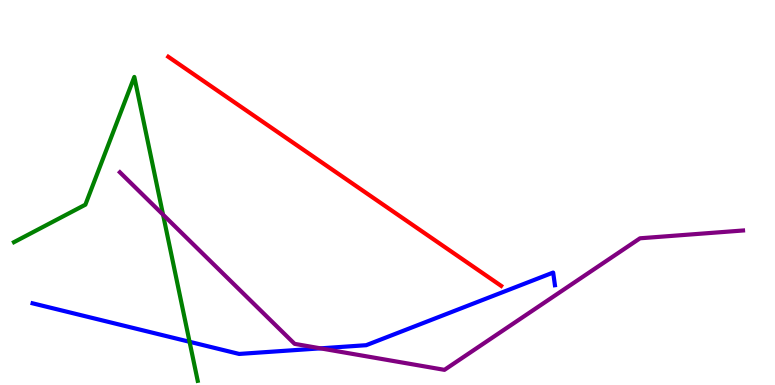[{'lines': ['blue', 'red'], 'intersections': []}, {'lines': ['green', 'red'], 'intersections': []}, {'lines': ['purple', 'red'], 'intersections': []}, {'lines': ['blue', 'green'], 'intersections': [{'x': 2.45, 'y': 1.12}]}, {'lines': ['blue', 'purple'], 'intersections': [{'x': 4.14, 'y': 0.952}]}, {'lines': ['green', 'purple'], 'intersections': [{'x': 2.1, 'y': 4.42}]}]